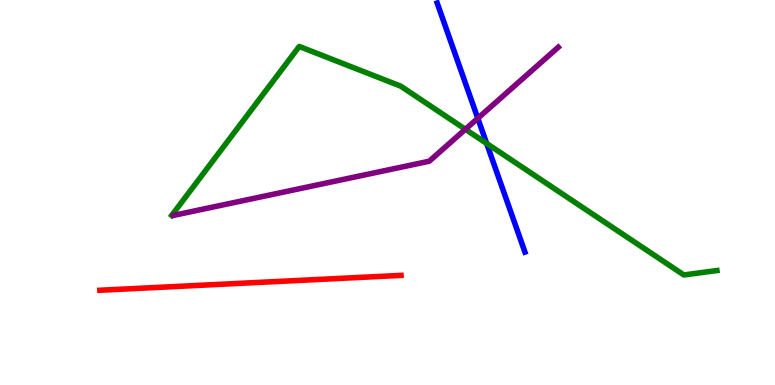[{'lines': ['blue', 'red'], 'intersections': []}, {'lines': ['green', 'red'], 'intersections': []}, {'lines': ['purple', 'red'], 'intersections': []}, {'lines': ['blue', 'green'], 'intersections': [{'x': 6.28, 'y': 6.27}]}, {'lines': ['blue', 'purple'], 'intersections': [{'x': 6.17, 'y': 6.93}]}, {'lines': ['green', 'purple'], 'intersections': [{'x': 6.01, 'y': 6.64}]}]